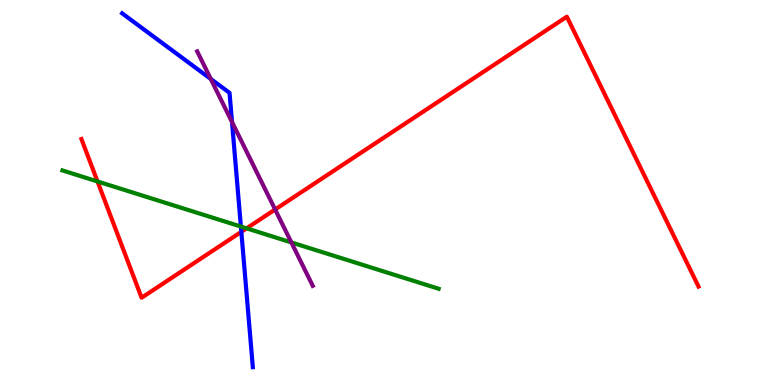[{'lines': ['blue', 'red'], 'intersections': [{'x': 3.11, 'y': 3.98}]}, {'lines': ['green', 'red'], 'intersections': [{'x': 1.26, 'y': 5.29}, {'x': 3.18, 'y': 4.07}]}, {'lines': ['purple', 'red'], 'intersections': [{'x': 3.55, 'y': 4.56}]}, {'lines': ['blue', 'green'], 'intersections': [{'x': 3.11, 'y': 4.12}]}, {'lines': ['blue', 'purple'], 'intersections': [{'x': 2.72, 'y': 7.95}, {'x': 2.99, 'y': 6.83}]}, {'lines': ['green', 'purple'], 'intersections': [{'x': 3.76, 'y': 3.7}]}]